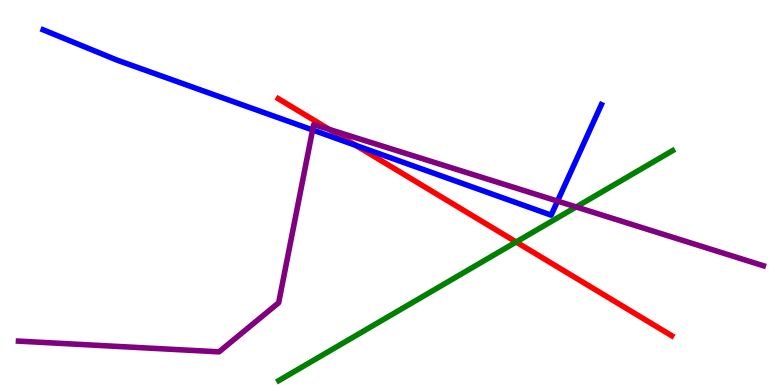[{'lines': ['blue', 'red'], 'intersections': [{'x': 4.59, 'y': 6.22}]}, {'lines': ['green', 'red'], 'intersections': [{'x': 6.66, 'y': 3.71}]}, {'lines': ['purple', 'red'], 'intersections': [{'x': 4.25, 'y': 6.64}]}, {'lines': ['blue', 'green'], 'intersections': []}, {'lines': ['blue', 'purple'], 'intersections': [{'x': 4.03, 'y': 6.62}, {'x': 7.19, 'y': 4.78}]}, {'lines': ['green', 'purple'], 'intersections': [{'x': 7.43, 'y': 4.62}]}]